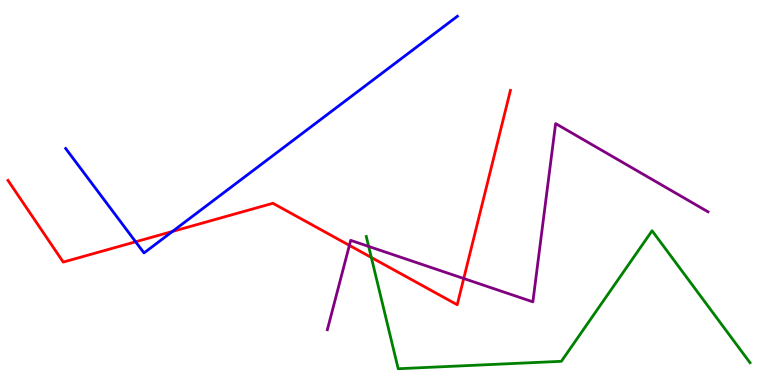[{'lines': ['blue', 'red'], 'intersections': [{'x': 1.75, 'y': 3.72}, {'x': 2.23, 'y': 3.99}]}, {'lines': ['green', 'red'], 'intersections': [{'x': 4.79, 'y': 3.31}]}, {'lines': ['purple', 'red'], 'intersections': [{'x': 4.51, 'y': 3.63}, {'x': 5.98, 'y': 2.77}]}, {'lines': ['blue', 'green'], 'intersections': []}, {'lines': ['blue', 'purple'], 'intersections': []}, {'lines': ['green', 'purple'], 'intersections': [{'x': 4.76, 'y': 3.6}]}]